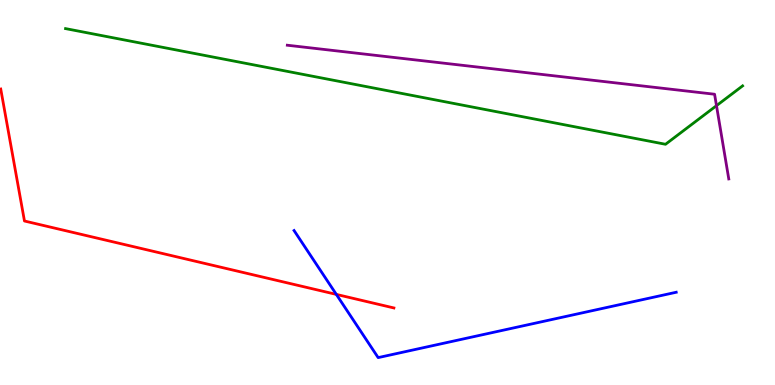[{'lines': ['blue', 'red'], 'intersections': [{'x': 4.34, 'y': 2.35}]}, {'lines': ['green', 'red'], 'intersections': []}, {'lines': ['purple', 'red'], 'intersections': []}, {'lines': ['blue', 'green'], 'intersections': []}, {'lines': ['blue', 'purple'], 'intersections': []}, {'lines': ['green', 'purple'], 'intersections': [{'x': 9.25, 'y': 7.26}]}]